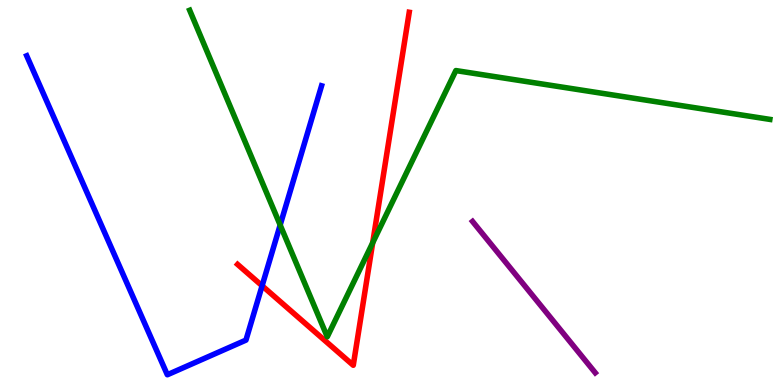[{'lines': ['blue', 'red'], 'intersections': [{'x': 3.38, 'y': 2.58}]}, {'lines': ['green', 'red'], 'intersections': [{'x': 4.81, 'y': 3.69}]}, {'lines': ['purple', 'red'], 'intersections': []}, {'lines': ['blue', 'green'], 'intersections': [{'x': 3.62, 'y': 4.16}]}, {'lines': ['blue', 'purple'], 'intersections': []}, {'lines': ['green', 'purple'], 'intersections': []}]